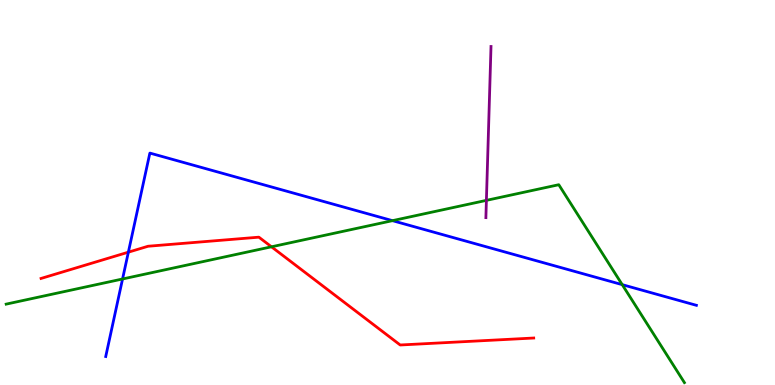[{'lines': ['blue', 'red'], 'intersections': [{'x': 1.66, 'y': 3.45}]}, {'lines': ['green', 'red'], 'intersections': [{'x': 3.5, 'y': 3.59}]}, {'lines': ['purple', 'red'], 'intersections': []}, {'lines': ['blue', 'green'], 'intersections': [{'x': 1.58, 'y': 2.75}, {'x': 5.06, 'y': 4.27}, {'x': 8.03, 'y': 2.61}]}, {'lines': ['blue', 'purple'], 'intersections': []}, {'lines': ['green', 'purple'], 'intersections': [{'x': 6.28, 'y': 4.8}]}]